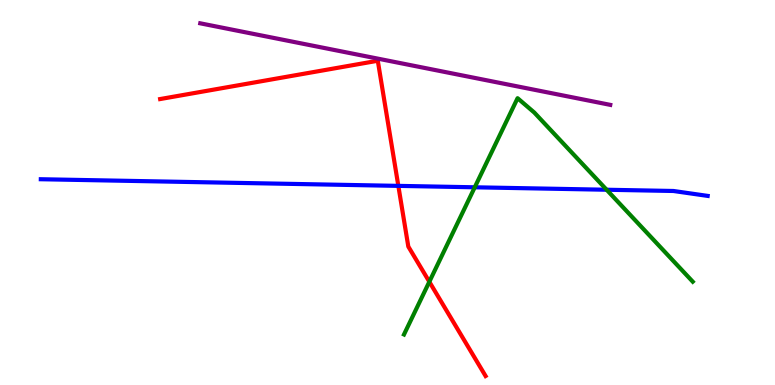[{'lines': ['blue', 'red'], 'intersections': [{'x': 5.14, 'y': 5.17}]}, {'lines': ['green', 'red'], 'intersections': [{'x': 5.54, 'y': 2.68}]}, {'lines': ['purple', 'red'], 'intersections': []}, {'lines': ['blue', 'green'], 'intersections': [{'x': 6.13, 'y': 5.14}, {'x': 7.83, 'y': 5.07}]}, {'lines': ['blue', 'purple'], 'intersections': []}, {'lines': ['green', 'purple'], 'intersections': []}]